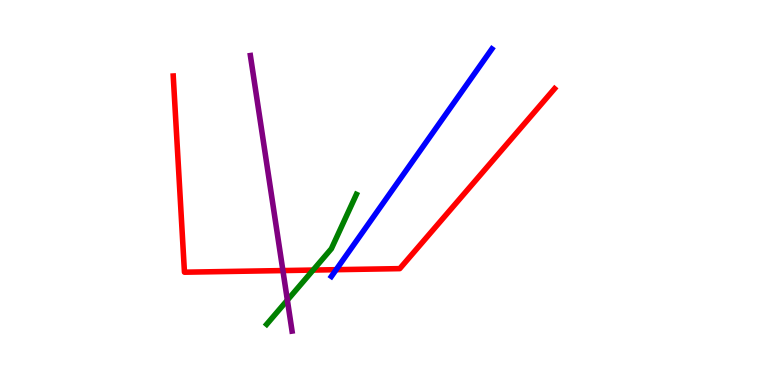[{'lines': ['blue', 'red'], 'intersections': [{'x': 4.34, 'y': 3.0}]}, {'lines': ['green', 'red'], 'intersections': [{'x': 4.04, 'y': 2.99}]}, {'lines': ['purple', 'red'], 'intersections': [{'x': 3.65, 'y': 2.97}]}, {'lines': ['blue', 'green'], 'intersections': []}, {'lines': ['blue', 'purple'], 'intersections': []}, {'lines': ['green', 'purple'], 'intersections': [{'x': 3.71, 'y': 2.2}]}]